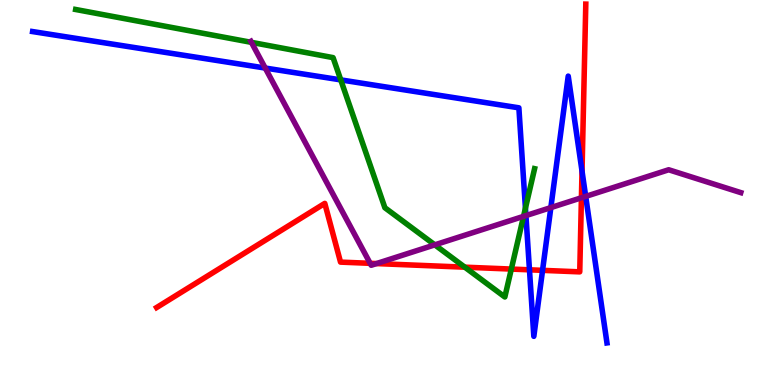[{'lines': ['blue', 'red'], 'intersections': [{'x': 6.83, 'y': 2.99}, {'x': 7.0, 'y': 2.98}, {'x': 7.51, 'y': 5.56}]}, {'lines': ['green', 'red'], 'intersections': [{'x': 6.0, 'y': 3.06}, {'x': 6.6, 'y': 3.01}]}, {'lines': ['purple', 'red'], 'intersections': [{'x': 4.78, 'y': 3.16}, {'x': 4.86, 'y': 3.15}, {'x': 7.5, 'y': 4.86}]}, {'lines': ['blue', 'green'], 'intersections': [{'x': 4.4, 'y': 7.92}, {'x': 6.78, 'y': 4.59}]}, {'lines': ['blue', 'purple'], 'intersections': [{'x': 3.42, 'y': 8.23}, {'x': 6.79, 'y': 4.4}, {'x': 7.11, 'y': 4.61}, {'x': 7.56, 'y': 4.9}]}, {'lines': ['green', 'purple'], 'intersections': [{'x': 3.24, 'y': 8.9}, {'x': 5.61, 'y': 3.64}, {'x': 6.76, 'y': 4.38}]}]